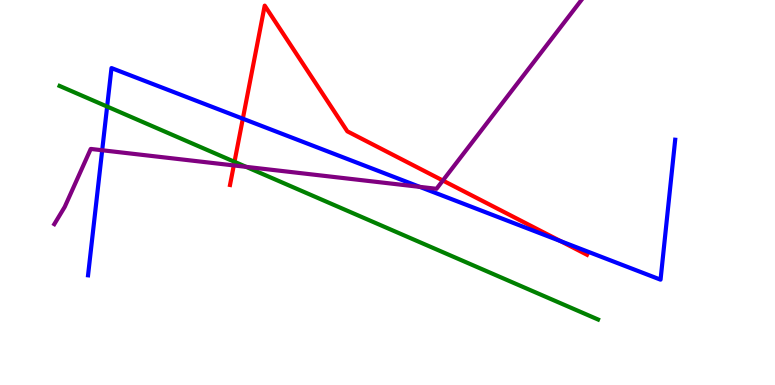[{'lines': ['blue', 'red'], 'intersections': [{'x': 3.13, 'y': 6.92}, {'x': 7.23, 'y': 3.74}]}, {'lines': ['green', 'red'], 'intersections': [{'x': 3.03, 'y': 5.8}]}, {'lines': ['purple', 'red'], 'intersections': [{'x': 3.02, 'y': 5.7}, {'x': 5.71, 'y': 5.31}]}, {'lines': ['blue', 'green'], 'intersections': [{'x': 1.38, 'y': 7.23}]}, {'lines': ['blue', 'purple'], 'intersections': [{'x': 1.32, 'y': 6.1}, {'x': 5.42, 'y': 5.15}]}, {'lines': ['green', 'purple'], 'intersections': [{'x': 3.18, 'y': 5.67}]}]